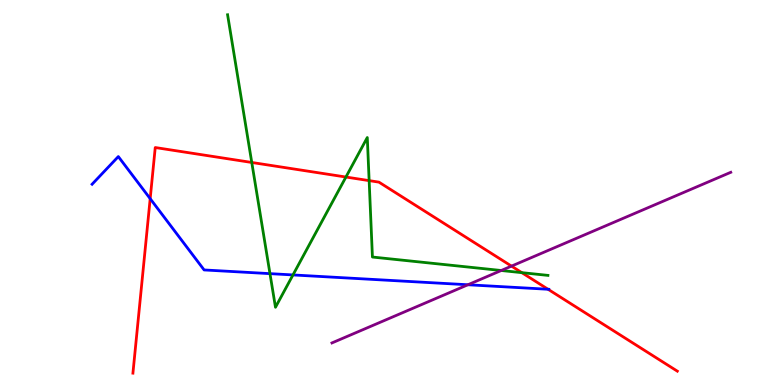[{'lines': ['blue', 'red'], 'intersections': [{'x': 1.94, 'y': 4.84}, {'x': 7.07, 'y': 2.49}]}, {'lines': ['green', 'red'], 'intersections': [{'x': 3.25, 'y': 5.78}, {'x': 4.46, 'y': 5.4}, {'x': 4.76, 'y': 5.31}, {'x': 6.73, 'y': 2.92}]}, {'lines': ['purple', 'red'], 'intersections': [{'x': 6.6, 'y': 3.09}]}, {'lines': ['blue', 'green'], 'intersections': [{'x': 3.48, 'y': 2.89}, {'x': 3.78, 'y': 2.86}]}, {'lines': ['blue', 'purple'], 'intersections': [{'x': 6.04, 'y': 2.6}]}, {'lines': ['green', 'purple'], 'intersections': [{'x': 6.47, 'y': 2.97}]}]